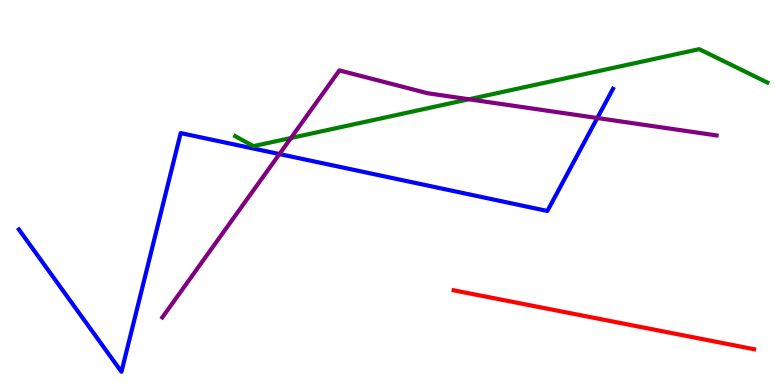[{'lines': ['blue', 'red'], 'intersections': []}, {'lines': ['green', 'red'], 'intersections': []}, {'lines': ['purple', 'red'], 'intersections': []}, {'lines': ['blue', 'green'], 'intersections': []}, {'lines': ['blue', 'purple'], 'intersections': [{'x': 3.61, 'y': 6.0}, {'x': 7.71, 'y': 6.93}]}, {'lines': ['green', 'purple'], 'intersections': [{'x': 3.75, 'y': 6.42}, {'x': 6.05, 'y': 7.42}]}]